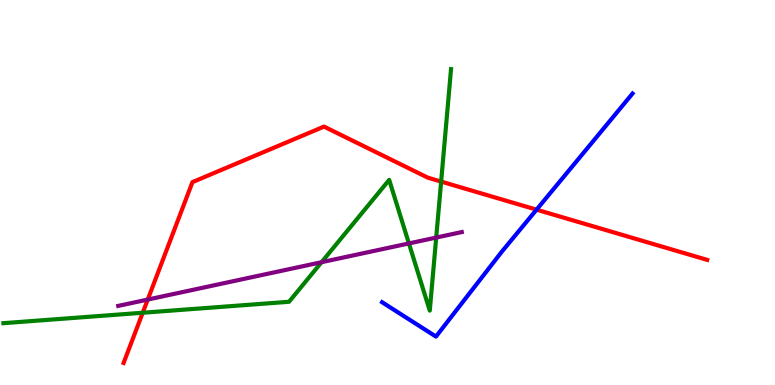[{'lines': ['blue', 'red'], 'intersections': [{'x': 6.92, 'y': 4.55}]}, {'lines': ['green', 'red'], 'intersections': [{'x': 1.84, 'y': 1.88}, {'x': 5.69, 'y': 5.28}]}, {'lines': ['purple', 'red'], 'intersections': [{'x': 1.91, 'y': 2.22}]}, {'lines': ['blue', 'green'], 'intersections': []}, {'lines': ['blue', 'purple'], 'intersections': []}, {'lines': ['green', 'purple'], 'intersections': [{'x': 4.15, 'y': 3.19}, {'x': 5.28, 'y': 3.68}, {'x': 5.63, 'y': 3.83}]}]